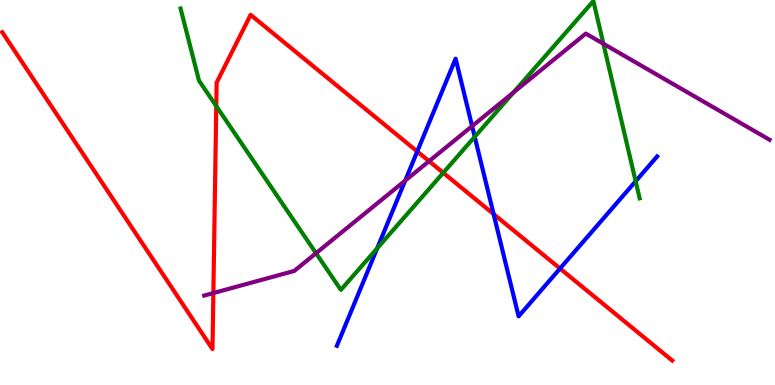[{'lines': ['blue', 'red'], 'intersections': [{'x': 5.38, 'y': 6.07}, {'x': 6.37, 'y': 4.44}, {'x': 7.23, 'y': 3.03}]}, {'lines': ['green', 'red'], 'intersections': [{'x': 2.79, 'y': 7.24}, {'x': 5.72, 'y': 5.51}]}, {'lines': ['purple', 'red'], 'intersections': [{'x': 2.75, 'y': 2.39}, {'x': 5.54, 'y': 5.81}]}, {'lines': ['blue', 'green'], 'intersections': [{'x': 4.87, 'y': 3.55}, {'x': 6.13, 'y': 6.45}, {'x': 8.2, 'y': 5.29}]}, {'lines': ['blue', 'purple'], 'intersections': [{'x': 5.23, 'y': 5.31}, {'x': 6.09, 'y': 6.72}]}, {'lines': ['green', 'purple'], 'intersections': [{'x': 4.08, 'y': 3.42}, {'x': 6.63, 'y': 7.6}, {'x': 7.79, 'y': 8.86}]}]